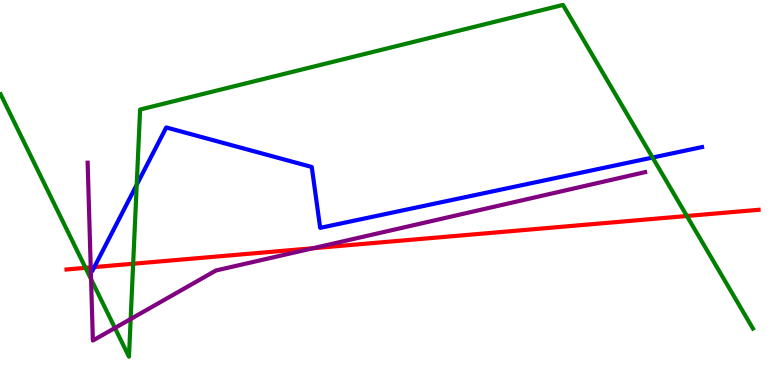[{'lines': ['blue', 'red'], 'intersections': [{'x': 1.22, 'y': 3.06}]}, {'lines': ['green', 'red'], 'intersections': [{'x': 1.1, 'y': 3.04}, {'x': 1.72, 'y': 3.15}, {'x': 8.86, 'y': 4.39}]}, {'lines': ['purple', 'red'], 'intersections': [{'x': 1.17, 'y': 3.05}, {'x': 4.04, 'y': 3.55}]}, {'lines': ['blue', 'green'], 'intersections': [{'x': 1.76, 'y': 5.2}, {'x': 8.42, 'y': 5.91}]}, {'lines': ['blue', 'purple'], 'intersections': []}, {'lines': ['green', 'purple'], 'intersections': [{'x': 1.18, 'y': 2.75}, {'x': 1.48, 'y': 1.48}, {'x': 1.69, 'y': 1.71}]}]